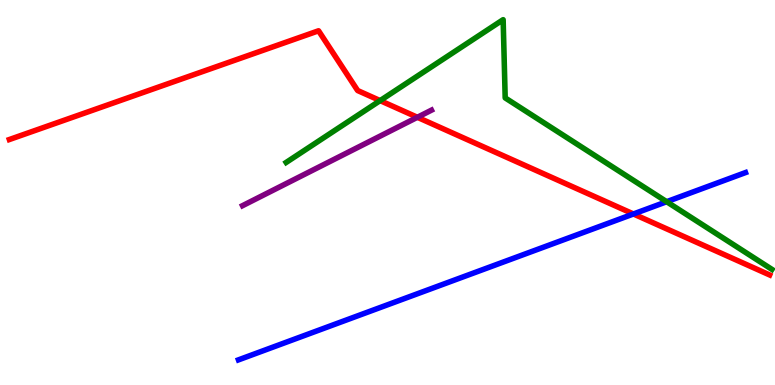[{'lines': ['blue', 'red'], 'intersections': [{'x': 8.17, 'y': 4.44}]}, {'lines': ['green', 'red'], 'intersections': [{'x': 4.9, 'y': 7.39}]}, {'lines': ['purple', 'red'], 'intersections': [{'x': 5.39, 'y': 6.95}]}, {'lines': ['blue', 'green'], 'intersections': [{'x': 8.6, 'y': 4.76}]}, {'lines': ['blue', 'purple'], 'intersections': []}, {'lines': ['green', 'purple'], 'intersections': []}]